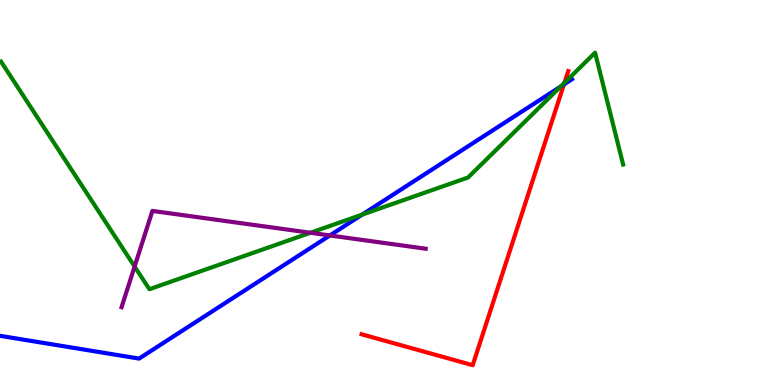[{'lines': ['blue', 'red'], 'intersections': [{'x': 7.28, 'y': 7.81}]}, {'lines': ['green', 'red'], 'intersections': [{'x': 7.28, 'y': 7.85}]}, {'lines': ['purple', 'red'], 'intersections': []}, {'lines': ['blue', 'green'], 'intersections': [{'x': 4.67, 'y': 4.43}, {'x': 7.23, 'y': 7.75}]}, {'lines': ['blue', 'purple'], 'intersections': [{'x': 4.26, 'y': 3.88}]}, {'lines': ['green', 'purple'], 'intersections': [{'x': 1.74, 'y': 3.08}, {'x': 4.01, 'y': 3.95}]}]